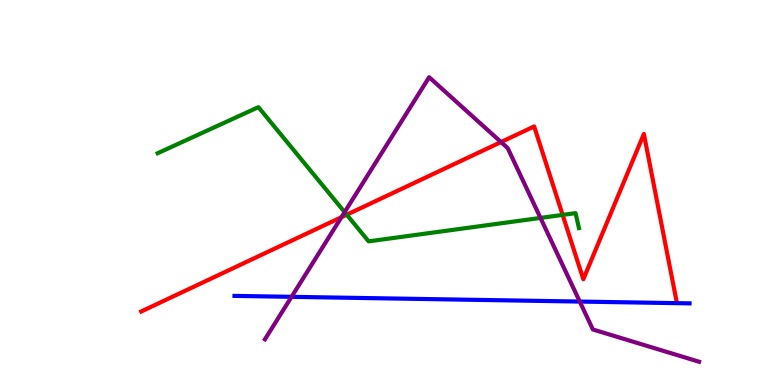[{'lines': ['blue', 'red'], 'intersections': []}, {'lines': ['green', 'red'], 'intersections': [{'x': 4.47, 'y': 4.42}, {'x': 7.26, 'y': 4.42}]}, {'lines': ['purple', 'red'], 'intersections': [{'x': 4.41, 'y': 4.36}, {'x': 6.46, 'y': 6.31}]}, {'lines': ['blue', 'green'], 'intersections': []}, {'lines': ['blue', 'purple'], 'intersections': [{'x': 3.76, 'y': 2.29}, {'x': 7.48, 'y': 2.17}]}, {'lines': ['green', 'purple'], 'intersections': [{'x': 4.45, 'y': 4.49}, {'x': 6.97, 'y': 4.34}]}]